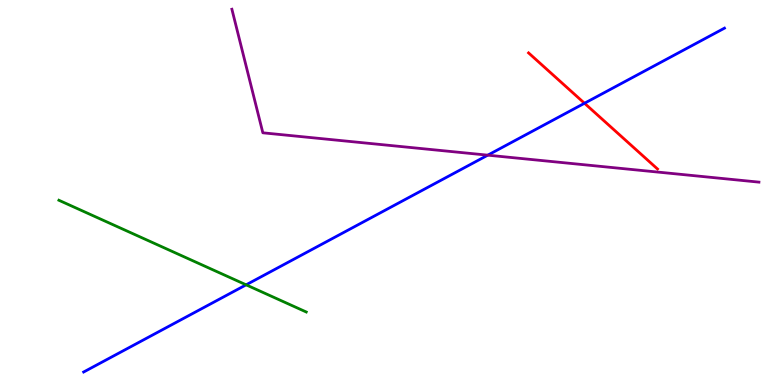[{'lines': ['blue', 'red'], 'intersections': [{'x': 7.54, 'y': 7.32}]}, {'lines': ['green', 'red'], 'intersections': []}, {'lines': ['purple', 'red'], 'intersections': []}, {'lines': ['blue', 'green'], 'intersections': [{'x': 3.18, 'y': 2.6}]}, {'lines': ['blue', 'purple'], 'intersections': [{'x': 6.29, 'y': 5.97}]}, {'lines': ['green', 'purple'], 'intersections': []}]